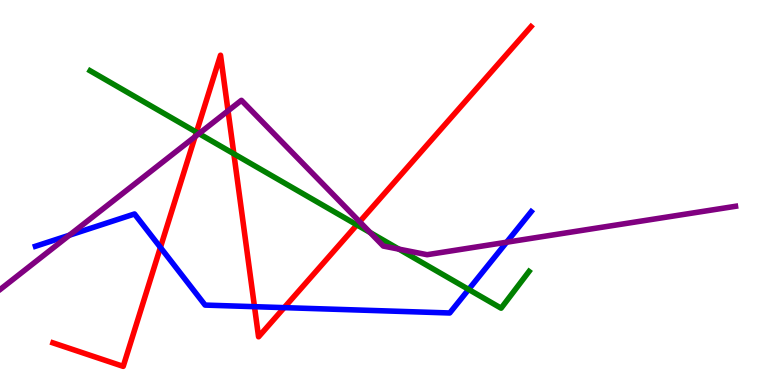[{'lines': ['blue', 'red'], 'intersections': [{'x': 2.07, 'y': 3.57}, {'x': 3.28, 'y': 2.03}, {'x': 3.67, 'y': 2.01}]}, {'lines': ['green', 'red'], 'intersections': [{'x': 2.53, 'y': 6.57}, {'x': 3.02, 'y': 6.01}, {'x': 4.61, 'y': 4.16}]}, {'lines': ['purple', 'red'], 'intersections': [{'x': 2.52, 'y': 6.45}, {'x': 2.94, 'y': 7.12}, {'x': 4.64, 'y': 4.24}]}, {'lines': ['blue', 'green'], 'intersections': [{'x': 6.05, 'y': 2.48}]}, {'lines': ['blue', 'purple'], 'intersections': [{'x': 0.895, 'y': 3.89}, {'x': 6.54, 'y': 3.71}]}, {'lines': ['green', 'purple'], 'intersections': [{'x': 2.57, 'y': 6.53}, {'x': 4.78, 'y': 3.96}, {'x': 5.15, 'y': 3.53}]}]